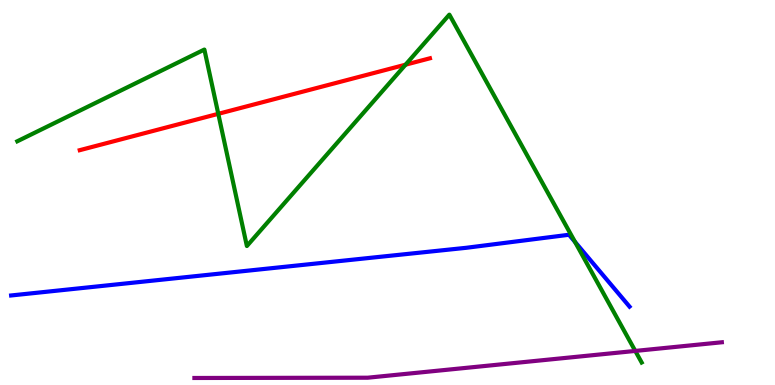[{'lines': ['blue', 'red'], 'intersections': []}, {'lines': ['green', 'red'], 'intersections': [{'x': 2.82, 'y': 7.04}, {'x': 5.23, 'y': 8.32}]}, {'lines': ['purple', 'red'], 'intersections': []}, {'lines': ['blue', 'green'], 'intersections': [{'x': 7.42, 'y': 3.72}]}, {'lines': ['blue', 'purple'], 'intersections': []}, {'lines': ['green', 'purple'], 'intersections': [{'x': 8.2, 'y': 0.885}]}]